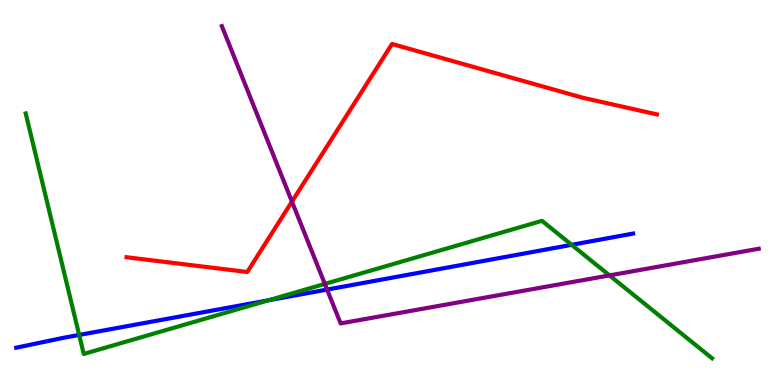[{'lines': ['blue', 'red'], 'intersections': []}, {'lines': ['green', 'red'], 'intersections': []}, {'lines': ['purple', 'red'], 'intersections': [{'x': 3.77, 'y': 4.76}]}, {'lines': ['blue', 'green'], 'intersections': [{'x': 1.02, 'y': 1.3}, {'x': 3.46, 'y': 2.2}, {'x': 7.38, 'y': 3.64}]}, {'lines': ['blue', 'purple'], 'intersections': [{'x': 4.22, 'y': 2.48}]}, {'lines': ['green', 'purple'], 'intersections': [{'x': 4.19, 'y': 2.63}, {'x': 7.86, 'y': 2.85}]}]